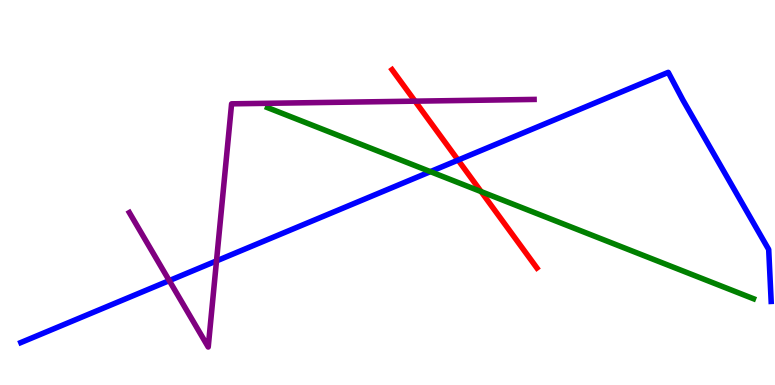[{'lines': ['blue', 'red'], 'intersections': [{'x': 5.91, 'y': 5.84}]}, {'lines': ['green', 'red'], 'intersections': [{'x': 6.21, 'y': 5.02}]}, {'lines': ['purple', 'red'], 'intersections': [{'x': 5.36, 'y': 7.37}]}, {'lines': ['blue', 'green'], 'intersections': [{'x': 5.55, 'y': 5.54}]}, {'lines': ['blue', 'purple'], 'intersections': [{'x': 2.18, 'y': 2.71}, {'x': 2.79, 'y': 3.22}]}, {'lines': ['green', 'purple'], 'intersections': []}]